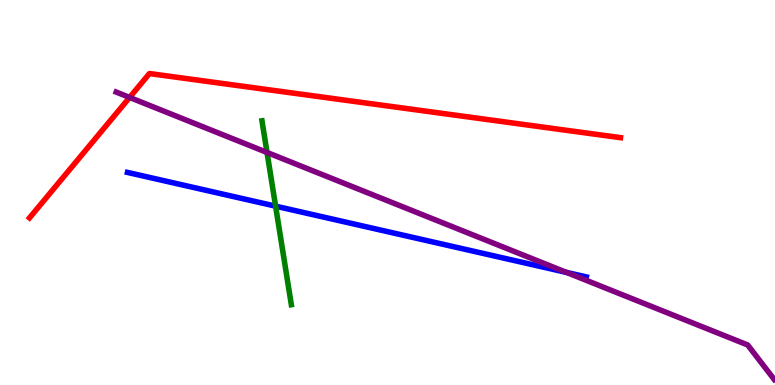[{'lines': ['blue', 'red'], 'intersections': []}, {'lines': ['green', 'red'], 'intersections': []}, {'lines': ['purple', 'red'], 'intersections': [{'x': 1.67, 'y': 7.47}]}, {'lines': ['blue', 'green'], 'intersections': [{'x': 3.56, 'y': 4.65}]}, {'lines': ['blue', 'purple'], 'intersections': [{'x': 7.31, 'y': 2.92}]}, {'lines': ['green', 'purple'], 'intersections': [{'x': 3.45, 'y': 6.04}]}]